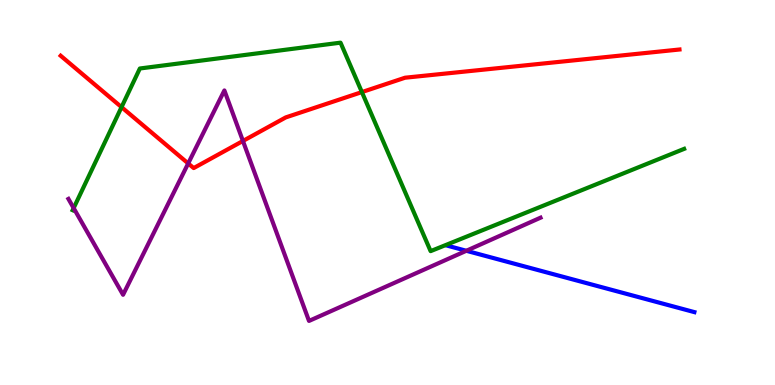[{'lines': ['blue', 'red'], 'intersections': []}, {'lines': ['green', 'red'], 'intersections': [{'x': 1.57, 'y': 7.22}, {'x': 4.67, 'y': 7.61}]}, {'lines': ['purple', 'red'], 'intersections': [{'x': 2.43, 'y': 5.75}, {'x': 3.13, 'y': 6.34}]}, {'lines': ['blue', 'green'], 'intersections': []}, {'lines': ['blue', 'purple'], 'intersections': [{'x': 6.02, 'y': 3.49}]}, {'lines': ['green', 'purple'], 'intersections': [{'x': 0.95, 'y': 4.6}]}]